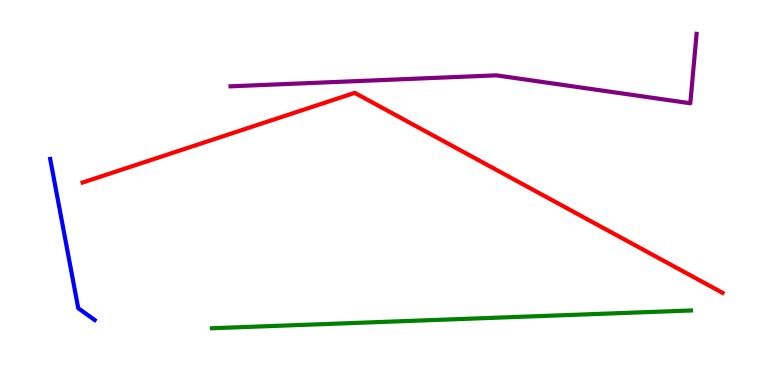[{'lines': ['blue', 'red'], 'intersections': []}, {'lines': ['green', 'red'], 'intersections': []}, {'lines': ['purple', 'red'], 'intersections': []}, {'lines': ['blue', 'green'], 'intersections': []}, {'lines': ['blue', 'purple'], 'intersections': []}, {'lines': ['green', 'purple'], 'intersections': []}]